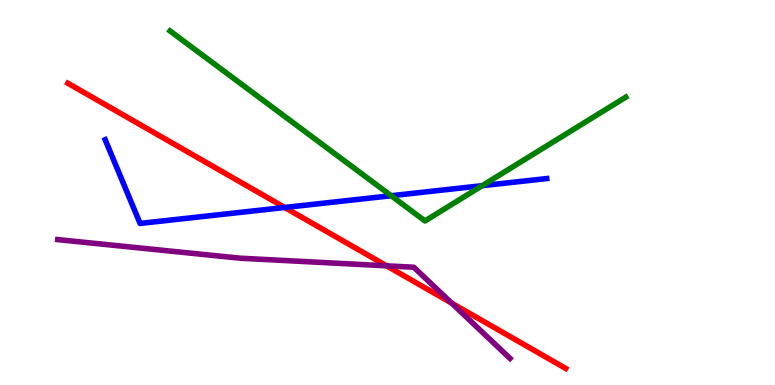[{'lines': ['blue', 'red'], 'intersections': [{'x': 3.67, 'y': 4.61}]}, {'lines': ['green', 'red'], 'intersections': []}, {'lines': ['purple', 'red'], 'intersections': [{'x': 4.99, 'y': 3.1}, {'x': 5.83, 'y': 2.13}]}, {'lines': ['blue', 'green'], 'intersections': [{'x': 5.05, 'y': 4.92}, {'x': 6.22, 'y': 5.18}]}, {'lines': ['blue', 'purple'], 'intersections': []}, {'lines': ['green', 'purple'], 'intersections': []}]